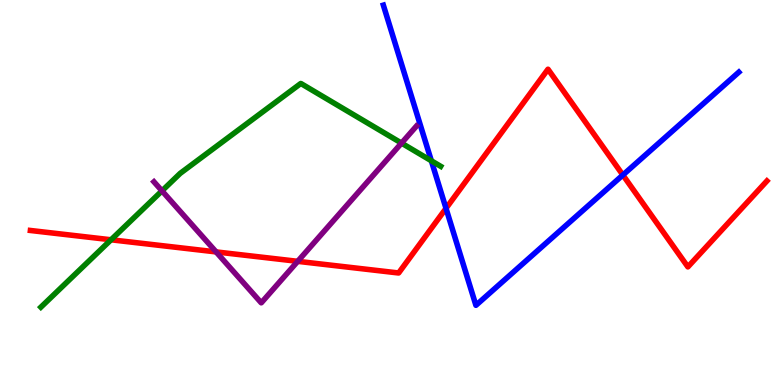[{'lines': ['blue', 'red'], 'intersections': [{'x': 5.75, 'y': 4.59}, {'x': 8.04, 'y': 5.45}]}, {'lines': ['green', 'red'], 'intersections': [{'x': 1.43, 'y': 3.77}]}, {'lines': ['purple', 'red'], 'intersections': [{'x': 2.79, 'y': 3.46}, {'x': 3.84, 'y': 3.21}]}, {'lines': ['blue', 'green'], 'intersections': [{'x': 5.57, 'y': 5.82}]}, {'lines': ['blue', 'purple'], 'intersections': []}, {'lines': ['green', 'purple'], 'intersections': [{'x': 2.09, 'y': 5.04}, {'x': 5.18, 'y': 6.28}]}]